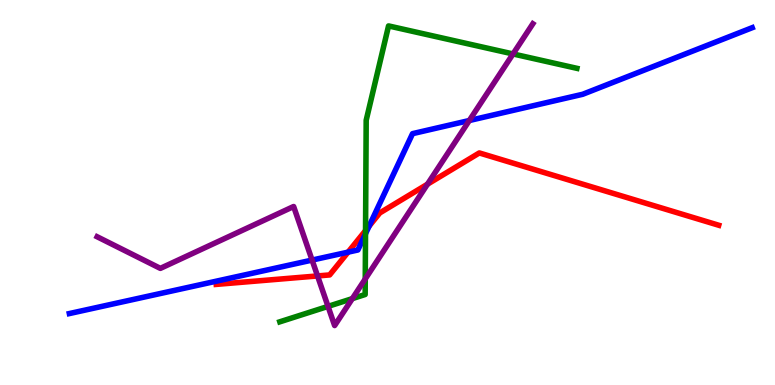[{'lines': ['blue', 'red'], 'intersections': [{'x': 4.49, 'y': 3.45}, {'x': 4.76, 'y': 4.13}]}, {'lines': ['green', 'red'], 'intersections': [{'x': 4.72, 'y': 4.01}]}, {'lines': ['purple', 'red'], 'intersections': [{'x': 4.1, 'y': 2.83}, {'x': 5.52, 'y': 5.22}]}, {'lines': ['blue', 'green'], 'intersections': [{'x': 4.72, 'y': 3.93}]}, {'lines': ['blue', 'purple'], 'intersections': [{'x': 4.03, 'y': 3.24}, {'x': 6.06, 'y': 6.87}]}, {'lines': ['green', 'purple'], 'intersections': [{'x': 4.23, 'y': 2.04}, {'x': 4.55, 'y': 2.24}, {'x': 4.71, 'y': 2.75}, {'x': 6.62, 'y': 8.6}]}]